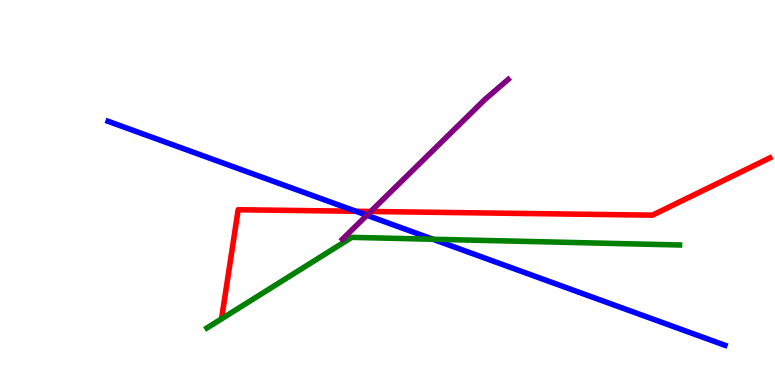[{'lines': ['blue', 'red'], 'intersections': [{'x': 4.59, 'y': 4.51}]}, {'lines': ['green', 'red'], 'intersections': []}, {'lines': ['purple', 'red'], 'intersections': [{'x': 4.78, 'y': 4.51}]}, {'lines': ['blue', 'green'], 'intersections': [{'x': 5.59, 'y': 3.79}]}, {'lines': ['blue', 'purple'], 'intersections': [{'x': 4.73, 'y': 4.41}]}, {'lines': ['green', 'purple'], 'intersections': []}]